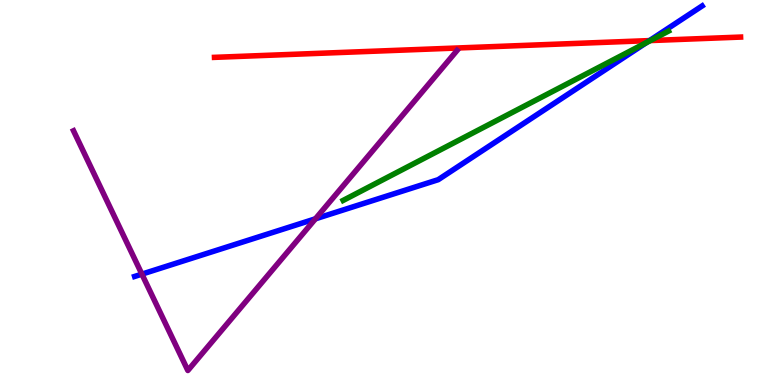[{'lines': ['blue', 'red'], 'intersections': [{'x': 8.38, 'y': 8.95}]}, {'lines': ['green', 'red'], 'intersections': [{'x': 8.39, 'y': 8.95}]}, {'lines': ['purple', 'red'], 'intersections': []}, {'lines': ['blue', 'green'], 'intersections': [{'x': 8.34, 'y': 8.9}]}, {'lines': ['blue', 'purple'], 'intersections': [{'x': 1.83, 'y': 2.88}, {'x': 4.07, 'y': 4.32}]}, {'lines': ['green', 'purple'], 'intersections': []}]